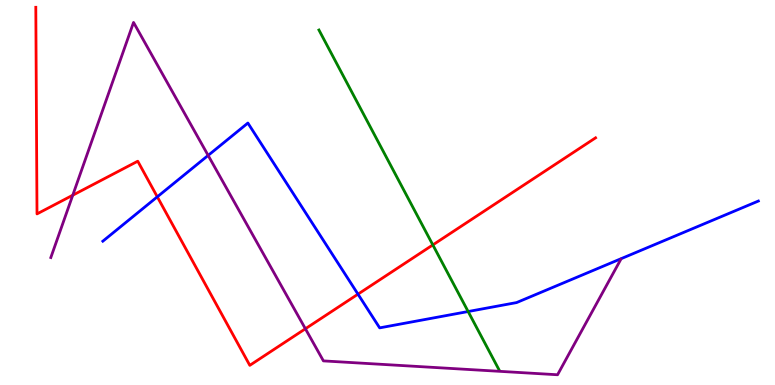[{'lines': ['blue', 'red'], 'intersections': [{'x': 2.03, 'y': 4.89}, {'x': 4.62, 'y': 2.36}]}, {'lines': ['green', 'red'], 'intersections': [{'x': 5.58, 'y': 3.64}]}, {'lines': ['purple', 'red'], 'intersections': [{'x': 0.939, 'y': 4.93}, {'x': 3.94, 'y': 1.46}]}, {'lines': ['blue', 'green'], 'intersections': [{'x': 6.04, 'y': 1.91}]}, {'lines': ['blue', 'purple'], 'intersections': [{'x': 2.69, 'y': 5.96}]}, {'lines': ['green', 'purple'], 'intersections': []}]